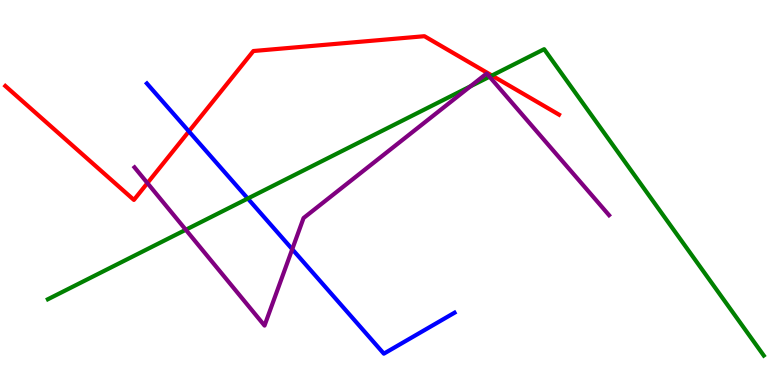[{'lines': ['blue', 'red'], 'intersections': [{'x': 2.44, 'y': 6.59}]}, {'lines': ['green', 'red'], 'intersections': [{'x': 6.35, 'y': 8.04}]}, {'lines': ['purple', 'red'], 'intersections': [{'x': 1.9, 'y': 5.24}]}, {'lines': ['blue', 'green'], 'intersections': [{'x': 3.2, 'y': 4.84}]}, {'lines': ['blue', 'purple'], 'intersections': [{'x': 3.77, 'y': 3.53}]}, {'lines': ['green', 'purple'], 'intersections': [{'x': 2.4, 'y': 4.03}, {'x': 6.07, 'y': 7.76}, {'x': 6.32, 'y': 8.01}]}]